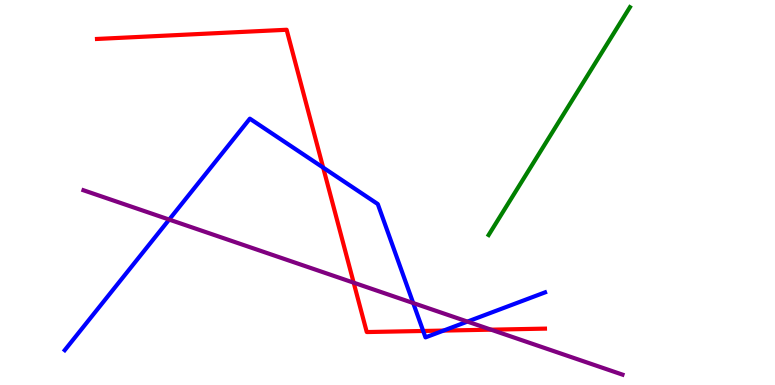[{'lines': ['blue', 'red'], 'intersections': [{'x': 4.17, 'y': 5.65}, {'x': 5.46, 'y': 1.4}, {'x': 5.72, 'y': 1.41}]}, {'lines': ['green', 'red'], 'intersections': []}, {'lines': ['purple', 'red'], 'intersections': [{'x': 4.56, 'y': 2.66}, {'x': 6.34, 'y': 1.44}]}, {'lines': ['blue', 'green'], 'intersections': []}, {'lines': ['blue', 'purple'], 'intersections': [{'x': 2.18, 'y': 4.3}, {'x': 5.33, 'y': 2.13}, {'x': 6.03, 'y': 1.65}]}, {'lines': ['green', 'purple'], 'intersections': []}]